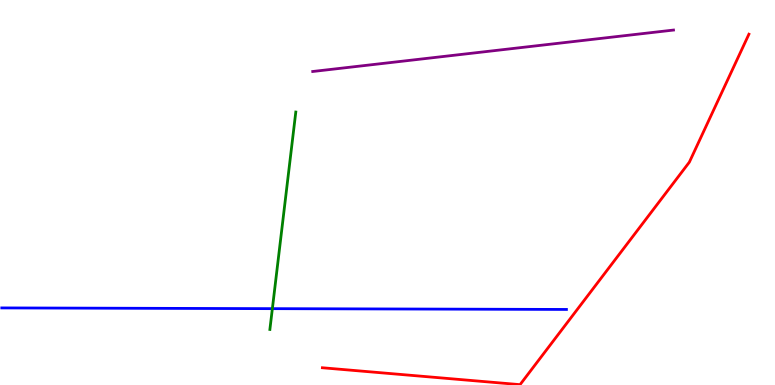[{'lines': ['blue', 'red'], 'intersections': []}, {'lines': ['green', 'red'], 'intersections': []}, {'lines': ['purple', 'red'], 'intersections': []}, {'lines': ['blue', 'green'], 'intersections': [{'x': 3.51, 'y': 1.98}]}, {'lines': ['blue', 'purple'], 'intersections': []}, {'lines': ['green', 'purple'], 'intersections': []}]